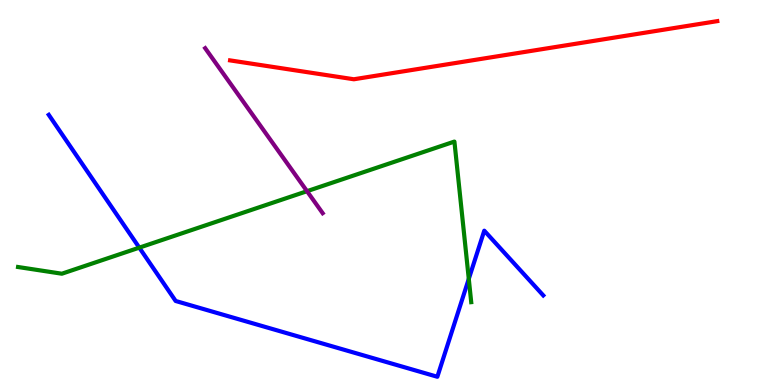[{'lines': ['blue', 'red'], 'intersections': []}, {'lines': ['green', 'red'], 'intersections': []}, {'lines': ['purple', 'red'], 'intersections': []}, {'lines': ['blue', 'green'], 'intersections': [{'x': 1.8, 'y': 3.57}, {'x': 6.05, 'y': 2.76}]}, {'lines': ['blue', 'purple'], 'intersections': []}, {'lines': ['green', 'purple'], 'intersections': [{'x': 3.96, 'y': 5.03}]}]